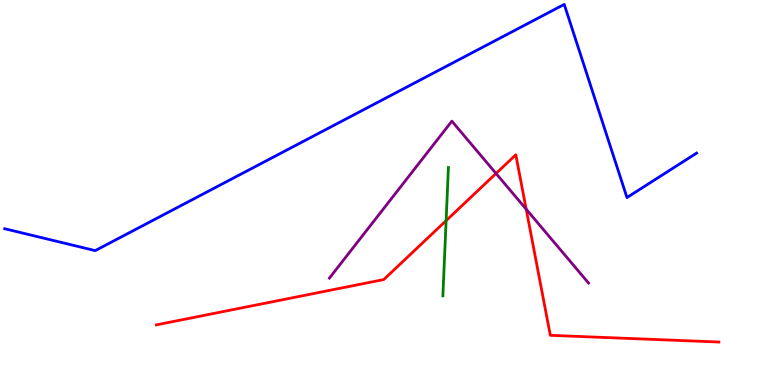[{'lines': ['blue', 'red'], 'intersections': []}, {'lines': ['green', 'red'], 'intersections': [{'x': 5.76, 'y': 4.27}]}, {'lines': ['purple', 'red'], 'intersections': [{'x': 6.4, 'y': 5.49}, {'x': 6.79, 'y': 4.57}]}, {'lines': ['blue', 'green'], 'intersections': []}, {'lines': ['blue', 'purple'], 'intersections': []}, {'lines': ['green', 'purple'], 'intersections': []}]